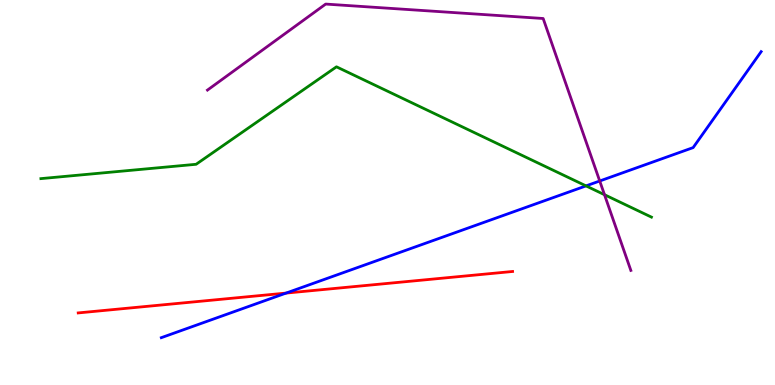[{'lines': ['blue', 'red'], 'intersections': [{'x': 3.69, 'y': 2.39}]}, {'lines': ['green', 'red'], 'intersections': []}, {'lines': ['purple', 'red'], 'intersections': []}, {'lines': ['blue', 'green'], 'intersections': [{'x': 7.56, 'y': 5.17}]}, {'lines': ['blue', 'purple'], 'intersections': [{'x': 7.74, 'y': 5.3}]}, {'lines': ['green', 'purple'], 'intersections': [{'x': 7.8, 'y': 4.94}]}]